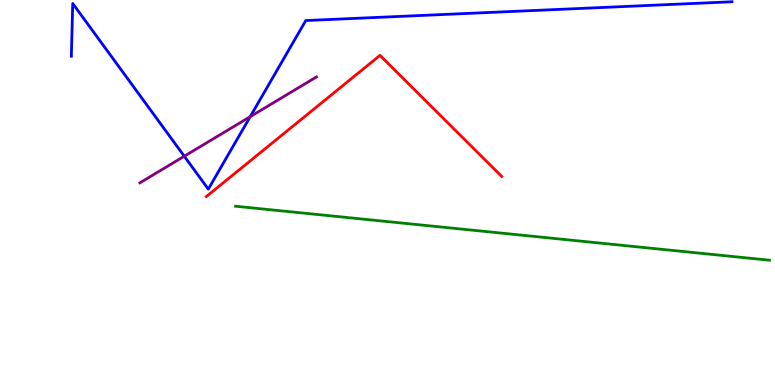[{'lines': ['blue', 'red'], 'intersections': []}, {'lines': ['green', 'red'], 'intersections': []}, {'lines': ['purple', 'red'], 'intersections': []}, {'lines': ['blue', 'green'], 'intersections': []}, {'lines': ['blue', 'purple'], 'intersections': [{'x': 2.38, 'y': 5.94}, {'x': 3.23, 'y': 6.97}]}, {'lines': ['green', 'purple'], 'intersections': []}]